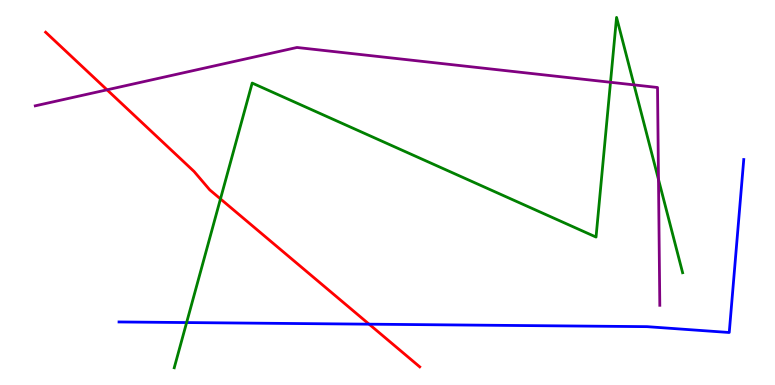[{'lines': ['blue', 'red'], 'intersections': [{'x': 4.76, 'y': 1.58}]}, {'lines': ['green', 'red'], 'intersections': [{'x': 2.84, 'y': 4.83}]}, {'lines': ['purple', 'red'], 'intersections': [{'x': 1.38, 'y': 7.67}]}, {'lines': ['blue', 'green'], 'intersections': [{'x': 2.41, 'y': 1.62}]}, {'lines': ['blue', 'purple'], 'intersections': []}, {'lines': ['green', 'purple'], 'intersections': [{'x': 7.88, 'y': 7.86}, {'x': 8.18, 'y': 7.8}, {'x': 8.5, 'y': 5.34}]}]